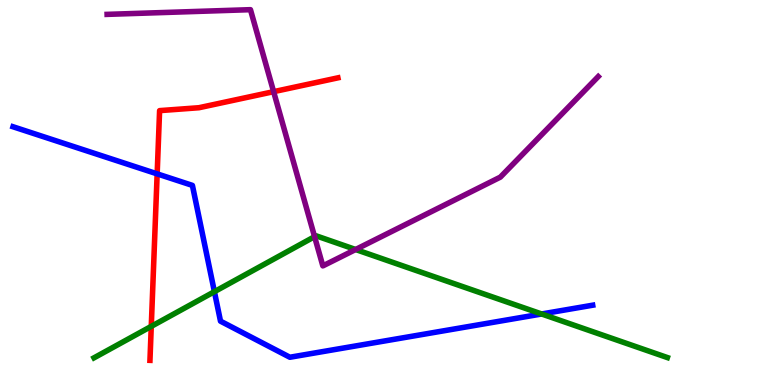[{'lines': ['blue', 'red'], 'intersections': [{'x': 2.03, 'y': 5.48}]}, {'lines': ['green', 'red'], 'intersections': [{'x': 1.95, 'y': 1.52}]}, {'lines': ['purple', 'red'], 'intersections': [{'x': 3.53, 'y': 7.62}]}, {'lines': ['blue', 'green'], 'intersections': [{'x': 2.77, 'y': 2.42}, {'x': 6.99, 'y': 1.84}]}, {'lines': ['blue', 'purple'], 'intersections': []}, {'lines': ['green', 'purple'], 'intersections': [{'x': 4.06, 'y': 3.85}, {'x': 4.59, 'y': 3.52}]}]